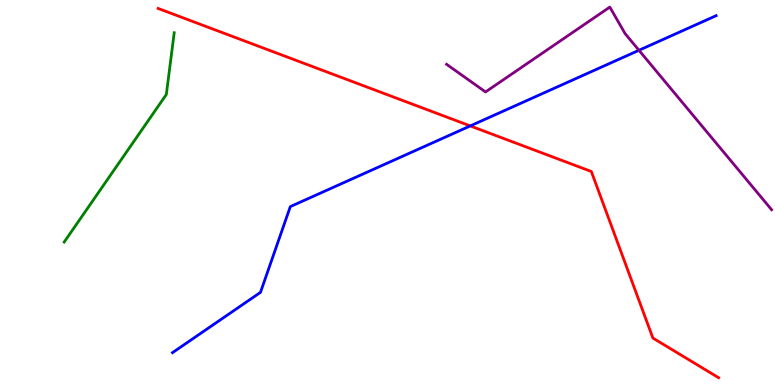[{'lines': ['blue', 'red'], 'intersections': [{'x': 6.07, 'y': 6.73}]}, {'lines': ['green', 'red'], 'intersections': []}, {'lines': ['purple', 'red'], 'intersections': []}, {'lines': ['blue', 'green'], 'intersections': []}, {'lines': ['blue', 'purple'], 'intersections': [{'x': 8.24, 'y': 8.69}]}, {'lines': ['green', 'purple'], 'intersections': []}]